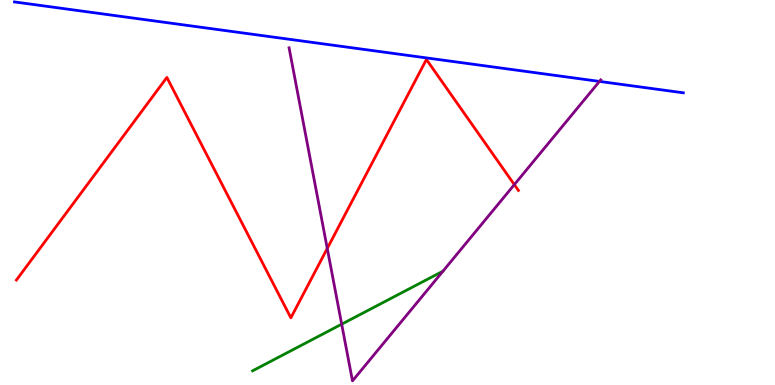[{'lines': ['blue', 'red'], 'intersections': []}, {'lines': ['green', 'red'], 'intersections': []}, {'lines': ['purple', 'red'], 'intersections': [{'x': 4.22, 'y': 3.55}, {'x': 6.64, 'y': 5.2}]}, {'lines': ['blue', 'green'], 'intersections': []}, {'lines': ['blue', 'purple'], 'intersections': [{'x': 7.73, 'y': 7.89}]}, {'lines': ['green', 'purple'], 'intersections': [{'x': 4.41, 'y': 1.58}]}]